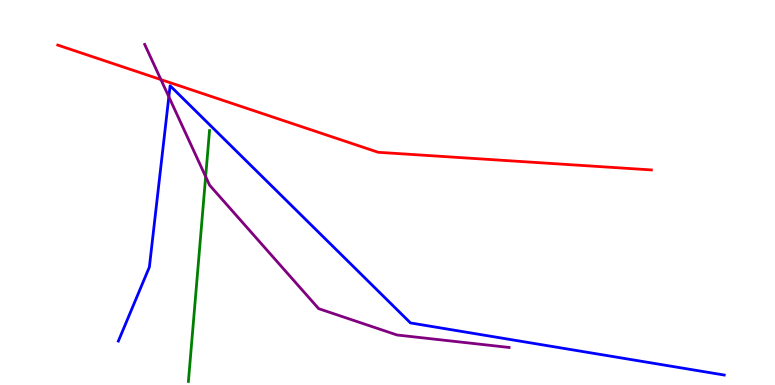[{'lines': ['blue', 'red'], 'intersections': []}, {'lines': ['green', 'red'], 'intersections': []}, {'lines': ['purple', 'red'], 'intersections': [{'x': 2.08, 'y': 7.93}]}, {'lines': ['blue', 'green'], 'intersections': []}, {'lines': ['blue', 'purple'], 'intersections': [{'x': 2.18, 'y': 7.49}]}, {'lines': ['green', 'purple'], 'intersections': [{'x': 2.65, 'y': 5.41}]}]